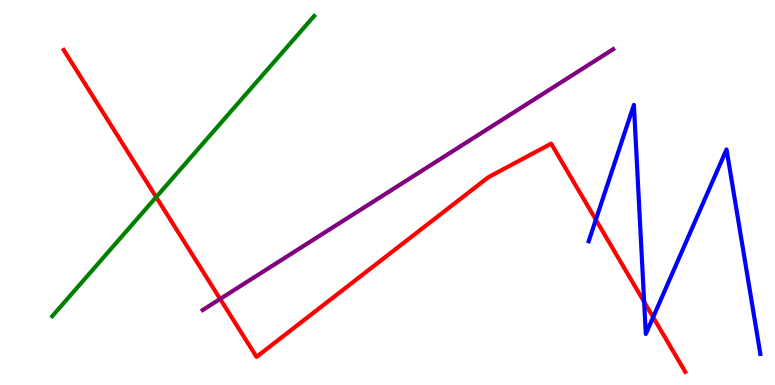[{'lines': ['blue', 'red'], 'intersections': [{'x': 7.69, 'y': 4.29}, {'x': 8.31, 'y': 2.16}, {'x': 8.43, 'y': 1.76}]}, {'lines': ['green', 'red'], 'intersections': [{'x': 2.02, 'y': 4.88}]}, {'lines': ['purple', 'red'], 'intersections': [{'x': 2.84, 'y': 2.24}]}, {'lines': ['blue', 'green'], 'intersections': []}, {'lines': ['blue', 'purple'], 'intersections': []}, {'lines': ['green', 'purple'], 'intersections': []}]